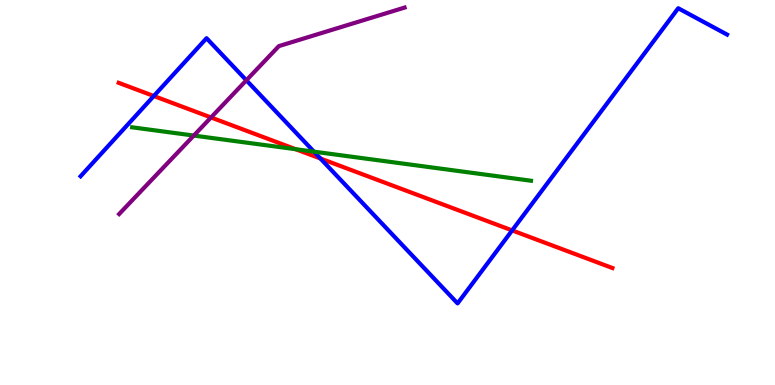[{'lines': ['blue', 'red'], 'intersections': [{'x': 1.98, 'y': 7.51}, {'x': 4.13, 'y': 5.88}, {'x': 6.61, 'y': 4.02}]}, {'lines': ['green', 'red'], 'intersections': [{'x': 3.82, 'y': 6.12}]}, {'lines': ['purple', 'red'], 'intersections': [{'x': 2.72, 'y': 6.95}]}, {'lines': ['blue', 'green'], 'intersections': [{'x': 4.05, 'y': 6.06}]}, {'lines': ['blue', 'purple'], 'intersections': [{'x': 3.18, 'y': 7.91}]}, {'lines': ['green', 'purple'], 'intersections': [{'x': 2.5, 'y': 6.48}]}]